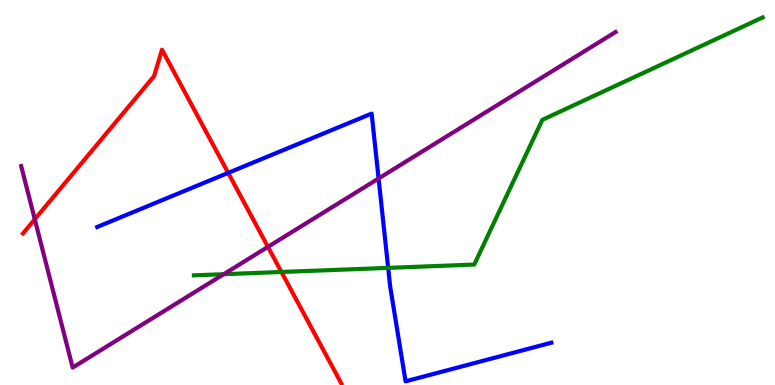[{'lines': ['blue', 'red'], 'intersections': [{'x': 2.94, 'y': 5.51}]}, {'lines': ['green', 'red'], 'intersections': [{'x': 3.63, 'y': 2.94}]}, {'lines': ['purple', 'red'], 'intersections': [{'x': 0.449, 'y': 4.3}, {'x': 3.46, 'y': 3.59}]}, {'lines': ['blue', 'green'], 'intersections': [{'x': 5.01, 'y': 3.04}]}, {'lines': ['blue', 'purple'], 'intersections': [{'x': 4.89, 'y': 5.36}]}, {'lines': ['green', 'purple'], 'intersections': [{'x': 2.89, 'y': 2.88}]}]